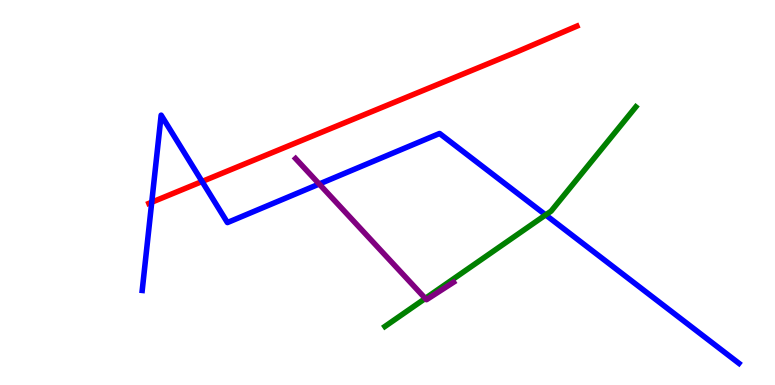[{'lines': ['blue', 'red'], 'intersections': [{'x': 1.96, 'y': 4.75}, {'x': 2.61, 'y': 5.29}]}, {'lines': ['green', 'red'], 'intersections': []}, {'lines': ['purple', 'red'], 'intersections': []}, {'lines': ['blue', 'green'], 'intersections': [{'x': 7.04, 'y': 4.42}]}, {'lines': ['blue', 'purple'], 'intersections': [{'x': 4.12, 'y': 5.22}]}, {'lines': ['green', 'purple'], 'intersections': [{'x': 5.49, 'y': 2.25}]}]